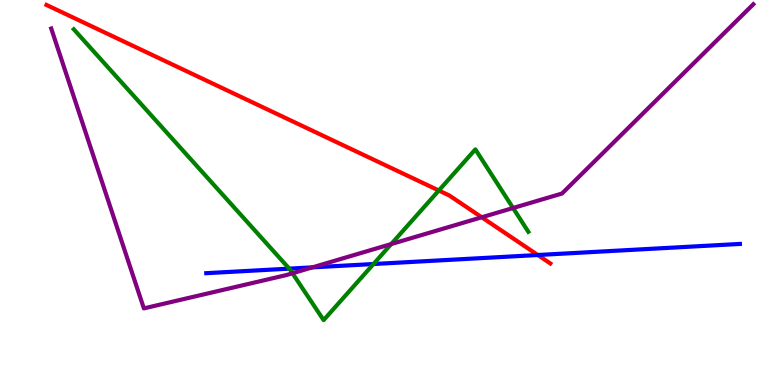[{'lines': ['blue', 'red'], 'intersections': [{'x': 6.94, 'y': 3.38}]}, {'lines': ['green', 'red'], 'intersections': [{'x': 5.66, 'y': 5.05}]}, {'lines': ['purple', 'red'], 'intersections': [{'x': 6.22, 'y': 4.36}]}, {'lines': ['blue', 'green'], 'intersections': [{'x': 3.73, 'y': 3.02}, {'x': 4.82, 'y': 3.14}]}, {'lines': ['blue', 'purple'], 'intersections': [{'x': 4.03, 'y': 3.06}]}, {'lines': ['green', 'purple'], 'intersections': [{'x': 3.77, 'y': 2.9}, {'x': 5.05, 'y': 3.66}, {'x': 6.62, 'y': 4.6}]}]